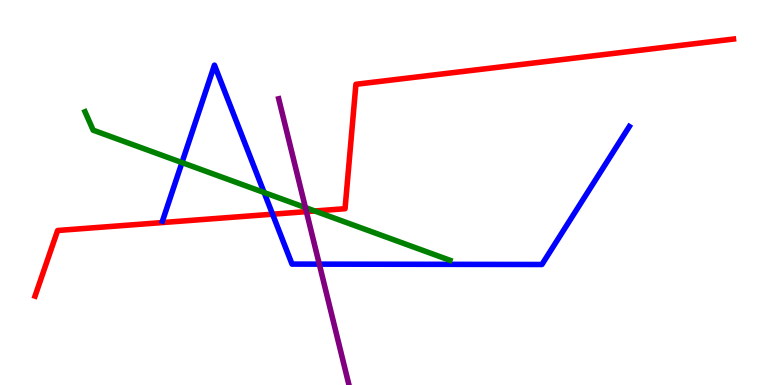[{'lines': ['blue', 'red'], 'intersections': [{'x': 3.52, 'y': 4.44}]}, {'lines': ['green', 'red'], 'intersections': [{'x': 4.06, 'y': 4.52}]}, {'lines': ['purple', 'red'], 'intersections': [{'x': 3.95, 'y': 4.5}]}, {'lines': ['blue', 'green'], 'intersections': [{'x': 2.35, 'y': 5.78}, {'x': 3.41, 'y': 5.0}]}, {'lines': ['blue', 'purple'], 'intersections': [{'x': 4.12, 'y': 3.14}]}, {'lines': ['green', 'purple'], 'intersections': [{'x': 3.94, 'y': 4.61}]}]